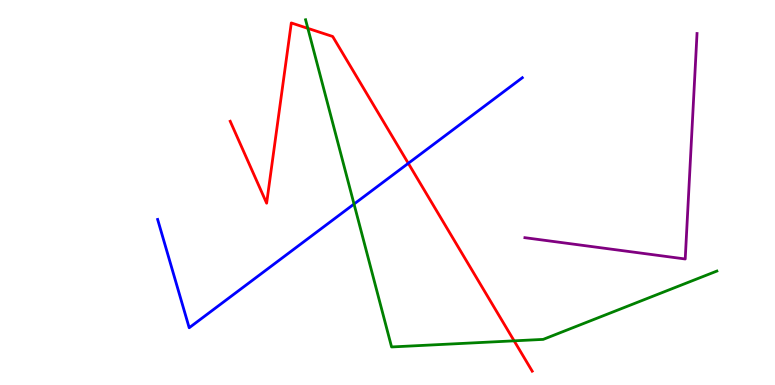[{'lines': ['blue', 'red'], 'intersections': [{'x': 5.27, 'y': 5.76}]}, {'lines': ['green', 'red'], 'intersections': [{'x': 3.97, 'y': 9.26}, {'x': 6.63, 'y': 1.15}]}, {'lines': ['purple', 'red'], 'intersections': []}, {'lines': ['blue', 'green'], 'intersections': [{'x': 4.57, 'y': 4.7}]}, {'lines': ['blue', 'purple'], 'intersections': []}, {'lines': ['green', 'purple'], 'intersections': []}]